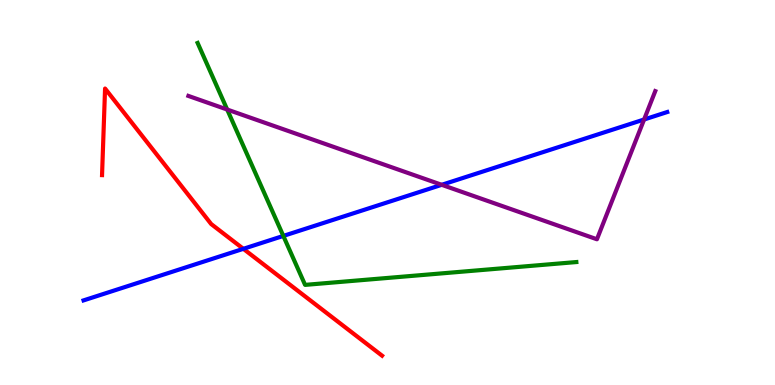[{'lines': ['blue', 'red'], 'intersections': [{'x': 3.14, 'y': 3.54}]}, {'lines': ['green', 'red'], 'intersections': []}, {'lines': ['purple', 'red'], 'intersections': []}, {'lines': ['blue', 'green'], 'intersections': [{'x': 3.66, 'y': 3.87}]}, {'lines': ['blue', 'purple'], 'intersections': [{'x': 5.7, 'y': 5.2}, {'x': 8.31, 'y': 6.9}]}, {'lines': ['green', 'purple'], 'intersections': [{'x': 2.93, 'y': 7.15}]}]